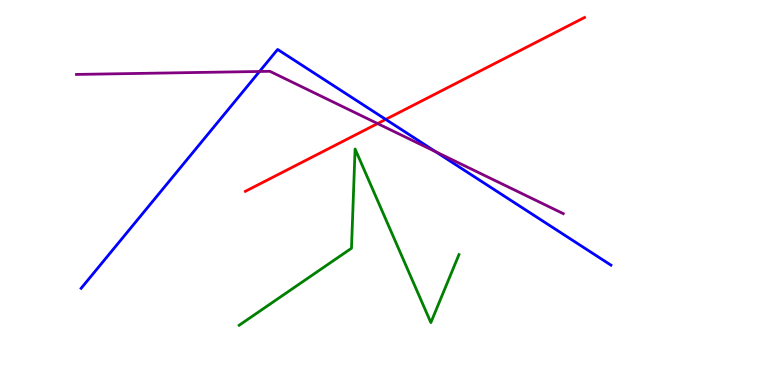[{'lines': ['blue', 'red'], 'intersections': [{'x': 4.98, 'y': 6.9}]}, {'lines': ['green', 'red'], 'intersections': []}, {'lines': ['purple', 'red'], 'intersections': [{'x': 4.87, 'y': 6.79}]}, {'lines': ['blue', 'green'], 'intersections': []}, {'lines': ['blue', 'purple'], 'intersections': [{'x': 3.35, 'y': 8.14}, {'x': 5.62, 'y': 6.06}]}, {'lines': ['green', 'purple'], 'intersections': []}]